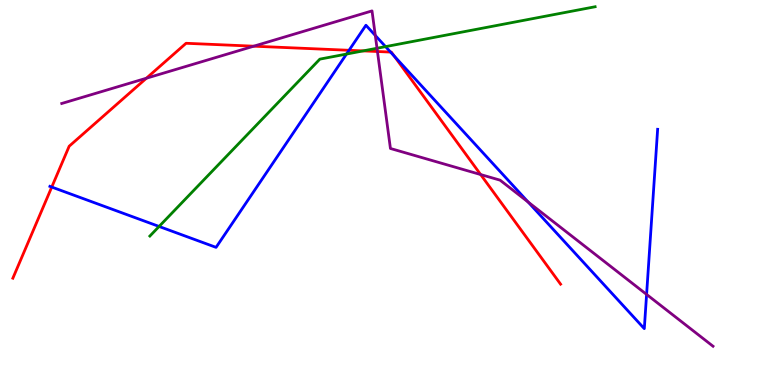[{'lines': ['blue', 'red'], 'intersections': [{'x': 0.668, 'y': 5.14}, {'x': 4.5, 'y': 8.69}, {'x': 5.04, 'y': 8.65}, {'x': 5.09, 'y': 8.54}]}, {'lines': ['green', 'red'], 'intersections': [{'x': 4.69, 'y': 8.68}]}, {'lines': ['purple', 'red'], 'intersections': [{'x': 1.89, 'y': 7.97}, {'x': 3.27, 'y': 8.8}, {'x': 4.87, 'y': 8.66}, {'x': 6.2, 'y': 5.47}]}, {'lines': ['blue', 'green'], 'intersections': [{'x': 2.05, 'y': 4.12}, {'x': 4.47, 'y': 8.6}, {'x': 4.97, 'y': 8.79}]}, {'lines': ['blue', 'purple'], 'intersections': [{'x': 4.84, 'y': 9.08}, {'x': 6.81, 'y': 4.75}, {'x': 8.34, 'y': 2.35}]}, {'lines': ['green', 'purple'], 'intersections': [{'x': 4.86, 'y': 8.75}]}]